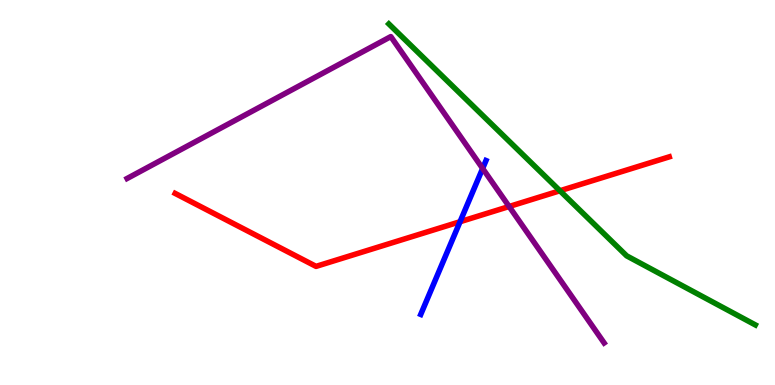[{'lines': ['blue', 'red'], 'intersections': [{'x': 5.94, 'y': 4.24}]}, {'lines': ['green', 'red'], 'intersections': [{'x': 7.22, 'y': 5.05}]}, {'lines': ['purple', 'red'], 'intersections': [{'x': 6.57, 'y': 4.64}]}, {'lines': ['blue', 'green'], 'intersections': []}, {'lines': ['blue', 'purple'], 'intersections': [{'x': 6.23, 'y': 5.62}]}, {'lines': ['green', 'purple'], 'intersections': []}]